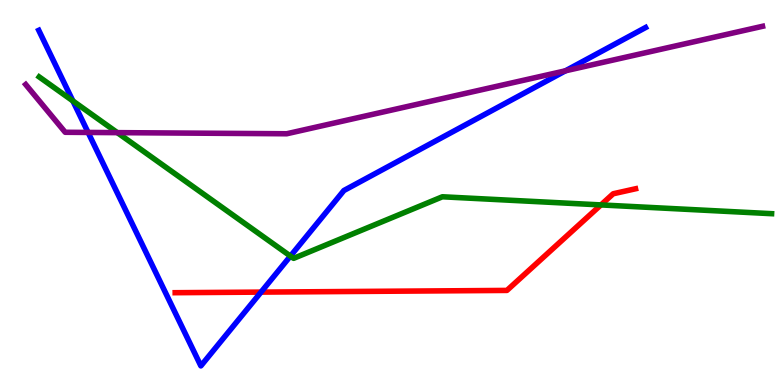[{'lines': ['blue', 'red'], 'intersections': [{'x': 3.37, 'y': 2.41}]}, {'lines': ['green', 'red'], 'intersections': [{'x': 7.75, 'y': 4.68}]}, {'lines': ['purple', 'red'], 'intersections': []}, {'lines': ['blue', 'green'], 'intersections': [{'x': 0.94, 'y': 7.38}, {'x': 3.75, 'y': 3.35}]}, {'lines': ['blue', 'purple'], 'intersections': [{'x': 1.14, 'y': 6.56}, {'x': 7.3, 'y': 8.16}]}, {'lines': ['green', 'purple'], 'intersections': [{'x': 1.51, 'y': 6.56}]}]